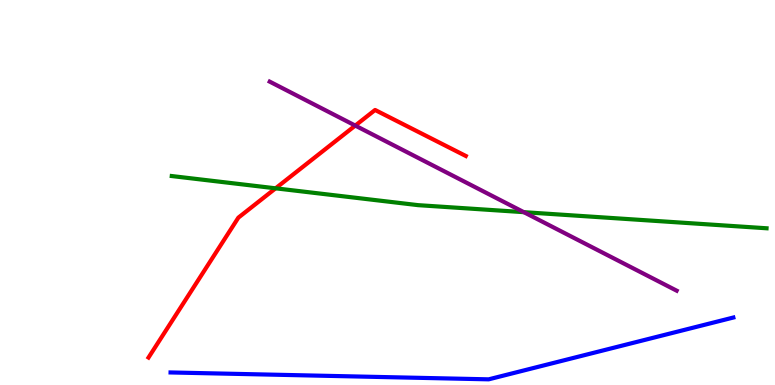[{'lines': ['blue', 'red'], 'intersections': []}, {'lines': ['green', 'red'], 'intersections': [{'x': 3.56, 'y': 5.11}]}, {'lines': ['purple', 'red'], 'intersections': [{'x': 4.58, 'y': 6.74}]}, {'lines': ['blue', 'green'], 'intersections': []}, {'lines': ['blue', 'purple'], 'intersections': []}, {'lines': ['green', 'purple'], 'intersections': [{'x': 6.76, 'y': 4.49}]}]